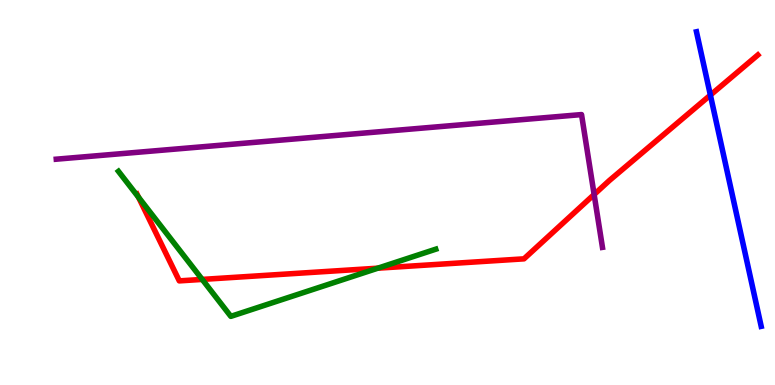[{'lines': ['blue', 'red'], 'intersections': [{'x': 9.17, 'y': 7.53}]}, {'lines': ['green', 'red'], 'intersections': [{'x': 1.79, 'y': 4.88}, {'x': 2.61, 'y': 2.74}, {'x': 4.88, 'y': 3.03}]}, {'lines': ['purple', 'red'], 'intersections': [{'x': 7.67, 'y': 4.95}]}, {'lines': ['blue', 'green'], 'intersections': []}, {'lines': ['blue', 'purple'], 'intersections': []}, {'lines': ['green', 'purple'], 'intersections': []}]